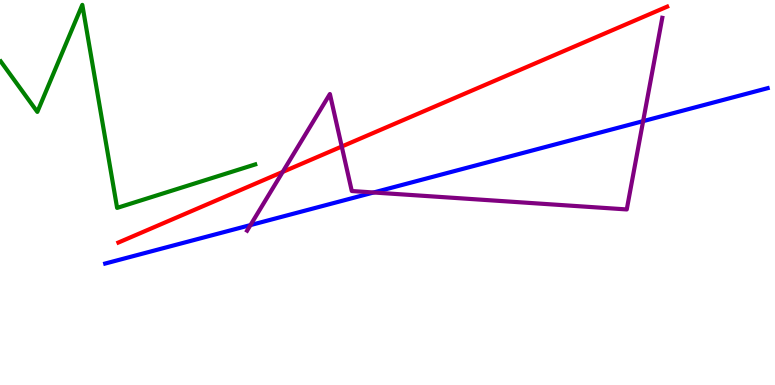[{'lines': ['blue', 'red'], 'intersections': []}, {'lines': ['green', 'red'], 'intersections': []}, {'lines': ['purple', 'red'], 'intersections': [{'x': 3.65, 'y': 5.53}, {'x': 4.41, 'y': 6.19}]}, {'lines': ['blue', 'green'], 'intersections': []}, {'lines': ['blue', 'purple'], 'intersections': [{'x': 3.23, 'y': 4.15}, {'x': 4.82, 'y': 5.0}, {'x': 8.3, 'y': 6.85}]}, {'lines': ['green', 'purple'], 'intersections': []}]